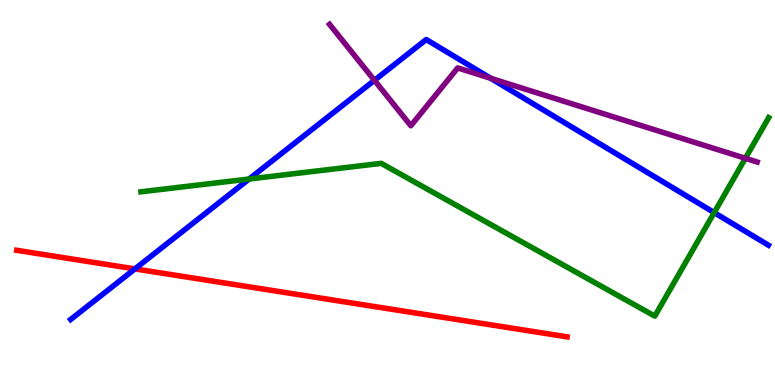[{'lines': ['blue', 'red'], 'intersections': [{'x': 1.74, 'y': 3.02}]}, {'lines': ['green', 'red'], 'intersections': []}, {'lines': ['purple', 'red'], 'intersections': []}, {'lines': ['blue', 'green'], 'intersections': [{'x': 3.21, 'y': 5.35}, {'x': 9.22, 'y': 4.48}]}, {'lines': ['blue', 'purple'], 'intersections': [{'x': 4.83, 'y': 7.91}, {'x': 6.33, 'y': 7.97}]}, {'lines': ['green', 'purple'], 'intersections': [{'x': 9.62, 'y': 5.89}]}]